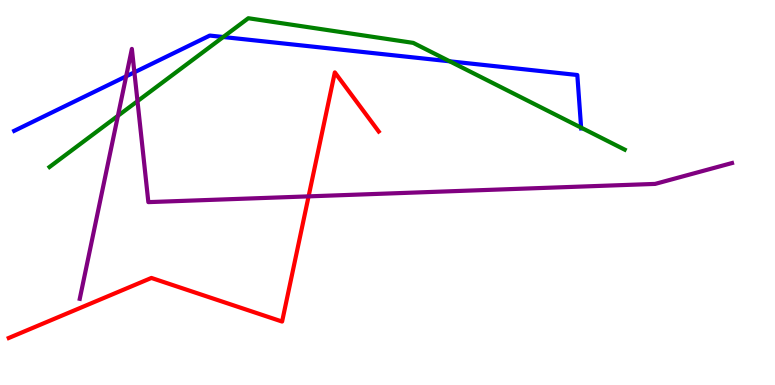[{'lines': ['blue', 'red'], 'intersections': []}, {'lines': ['green', 'red'], 'intersections': []}, {'lines': ['purple', 'red'], 'intersections': [{'x': 3.98, 'y': 4.9}]}, {'lines': ['blue', 'green'], 'intersections': [{'x': 2.88, 'y': 9.04}, {'x': 5.8, 'y': 8.41}, {'x': 7.5, 'y': 6.68}]}, {'lines': ['blue', 'purple'], 'intersections': [{'x': 1.63, 'y': 8.02}, {'x': 1.73, 'y': 8.12}]}, {'lines': ['green', 'purple'], 'intersections': [{'x': 1.52, 'y': 6.99}, {'x': 1.77, 'y': 7.37}]}]